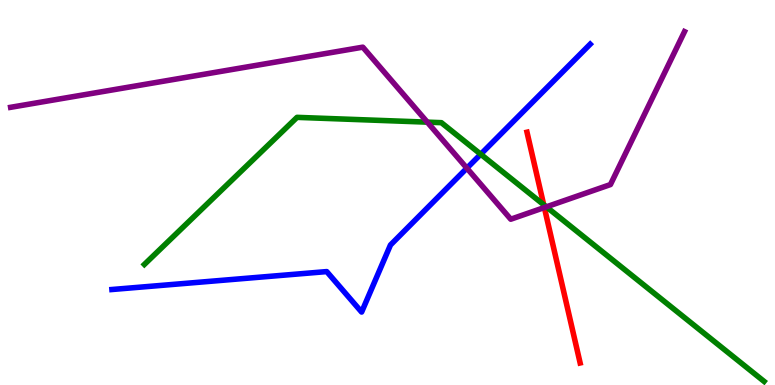[{'lines': ['blue', 'red'], 'intersections': []}, {'lines': ['green', 'red'], 'intersections': [{'x': 7.02, 'y': 4.68}]}, {'lines': ['purple', 'red'], 'intersections': [{'x': 7.02, 'y': 4.61}]}, {'lines': ['blue', 'green'], 'intersections': [{'x': 6.2, 'y': 5.99}]}, {'lines': ['blue', 'purple'], 'intersections': [{'x': 6.02, 'y': 5.63}]}, {'lines': ['green', 'purple'], 'intersections': [{'x': 5.51, 'y': 6.83}, {'x': 7.05, 'y': 4.63}]}]